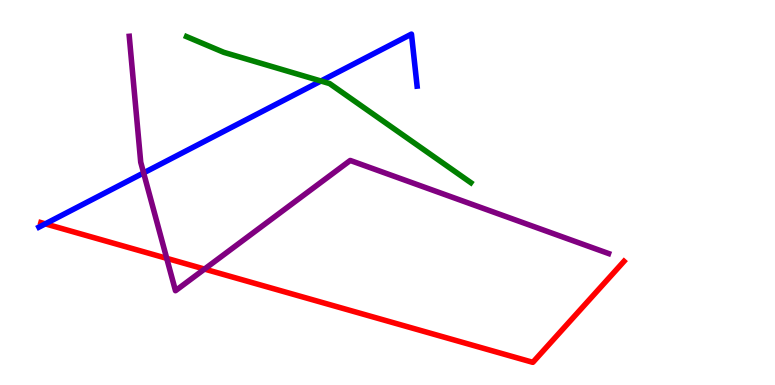[{'lines': ['blue', 'red'], 'intersections': [{'x': 0.584, 'y': 4.19}]}, {'lines': ['green', 'red'], 'intersections': []}, {'lines': ['purple', 'red'], 'intersections': [{'x': 2.15, 'y': 3.29}, {'x': 2.64, 'y': 3.01}]}, {'lines': ['blue', 'green'], 'intersections': [{'x': 4.14, 'y': 7.9}]}, {'lines': ['blue', 'purple'], 'intersections': [{'x': 1.85, 'y': 5.51}]}, {'lines': ['green', 'purple'], 'intersections': []}]